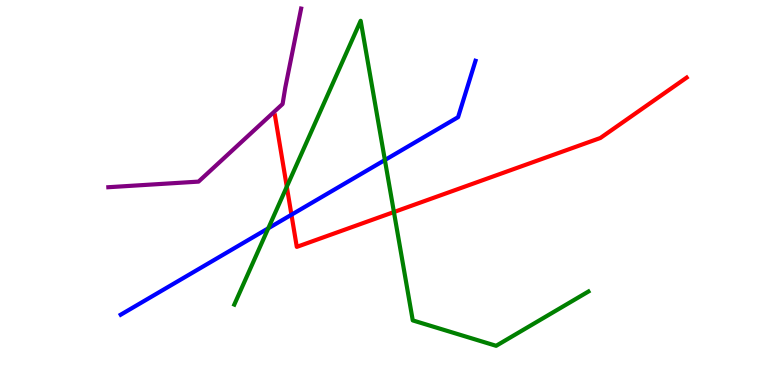[{'lines': ['blue', 'red'], 'intersections': [{'x': 3.76, 'y': 4.42}]}, {'lines': ['green', 'red'], 'intersections': [{'x': 3.7, 'y': 5.15}, {'x': 5.08, 'y': 4.49}]}, {'lines': ['purple', 'red'], 'intersections': []}, {'lines': ['blue', 'green'], 'intersections': [{'x': 3.46, 'y': 4.07}, {'x': 4.97, 'y': 5.84}]}, {'lines': ['blue', 'purple'], 'intersections': []}, {'lines': ['green', 'purple'], 'intersections': []}]